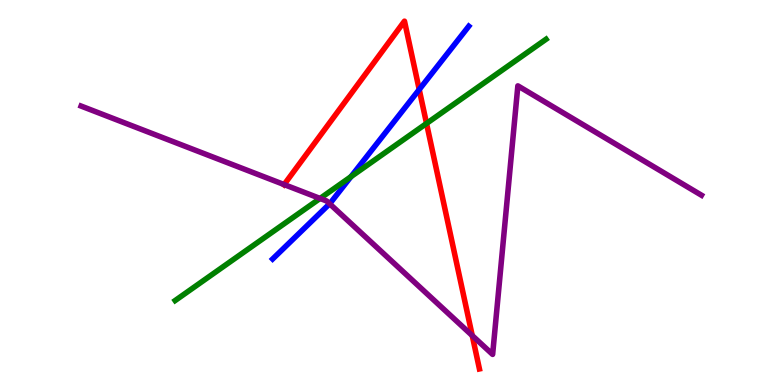[{'lines': ['blue', 'red'], 'intersections': [{'x': 5.41, 'y': 7.67}]}, {'lines': ['green', 'red'], 'intersections': [{'x': 5.5, 'y': 6.79}]}, {'lines': ['purple', 'red'], 'intersections': [{'x': 3.67, 'y': 5.21}, {'x': 6.09, 'y': 1.28}]}, {'lines': ['blue', 'green'], 'intersections': [{'x': 4.53, 'y': 5.41}]}, {'lines': ['blue', 'purple'], 'intersections': [{'x': 4.25, 'y': 4.71}]}, {'lines': ['green', 'purple'], 'intersections': [{'x': 4.13, 'y': 4.85}]}]